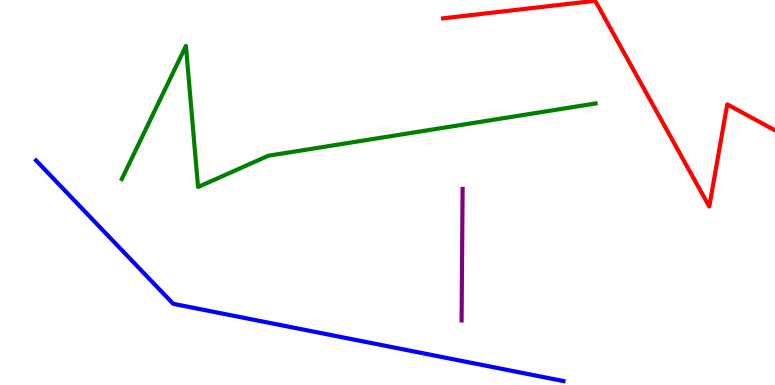[{'lines': ['blue', 'red'], 'intersections': []}, {'lines': ['green', 'red'], 'intersections': []}, {'lines': ['purple', 'red'], 'intersections': []}, {'lines': ['blue', 'green'], 'intersections': []}, {'lines': ['blue', 'purple'], 'intersections': []}, {'lines': ['green', 'purple'], 'intersections': []}]